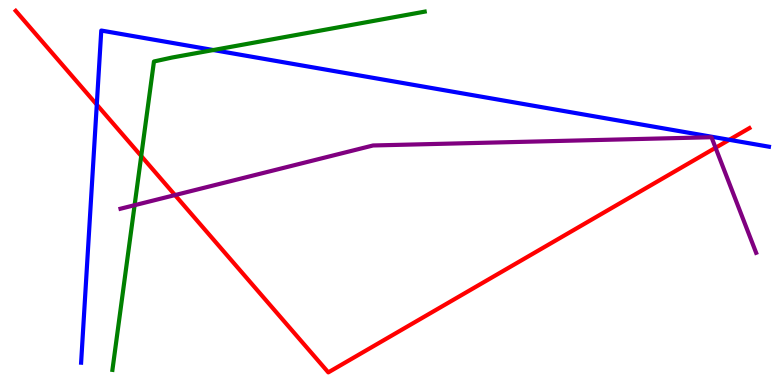[{'lines': ['blue', 'red'], 'intersections': [{'x': 1.25, 'y': 7.28}, {'x': 9.41, 'y': 6.37}]}, {'lines': ['green', 'red'], 'intersections': [{'x': 1.82, 'y': 5.95}]}, {'lines': ['purple', 'red'], 'intersections': [{'x': 2.26, 'y': 4.93}, {'x': 9.23, 'y': 6.16}]}, {'lines': ['blue', 'green'], 'intersections': [{'x': 2.75, 'y': 8.7}]}, {'lines': ['blue', 'purple'], 'intersections': []}, {'lines': ['green', 'purple'], 'intersections': [{'x': 1.74, 'y': 4.67}]}]